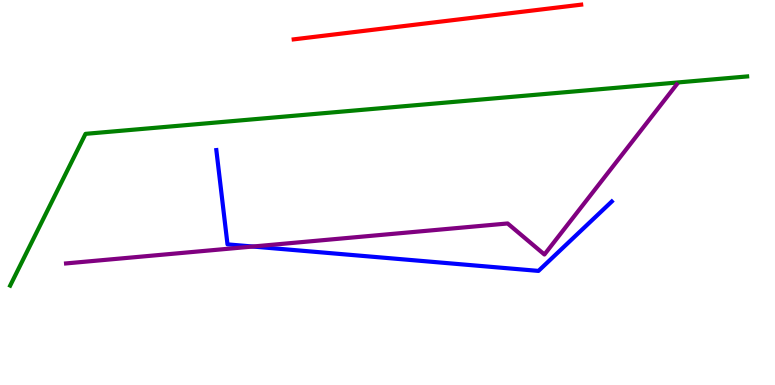[{'lines': ['blue', 'red'], 'intersections': []}, {'lines': ['green', 'red'], 'intersections': []}, {'lines': ['purple', 'red'], 'intersections': []}, {'lines': ['blue', 'green'], 'intersections': []}, {'lines': ['blue', 'purple'], 'intersections': [{'x': 3.26, 'y': 3.6}]}, {'lines': ['green', 'purple'], 'intersections': []}]